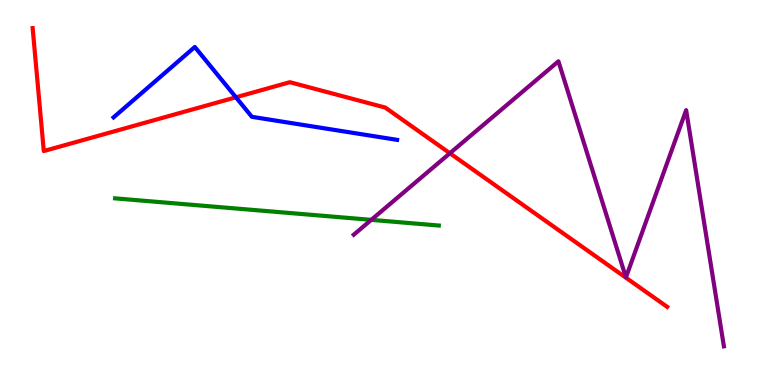[{'lines': ['blue', 'red'], 'intersections': [{'x': 3.04, 'y': 7.47}]}, {'lines': ['green', 'red'], 'intersections': []}, {'lines': ['purple', 'red'], 'intersections': [{'x': 5.81, 'y': 6.02}]}, {'lines': ['blue', 'green'], 'intersections': []}, {'lines': ['blue', 'purple'], 'intersections': []}, {'lines': ['green', 'purple'], 'intersections': [{'x': 4.79, 'y': 4.29}]}]